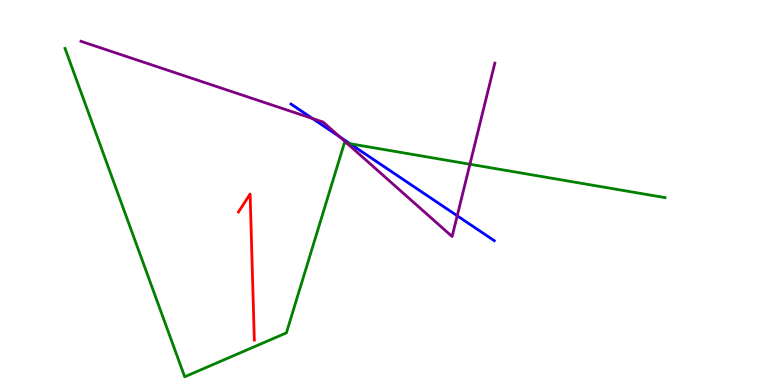[{'lines': ['blue', 'red'], 'intersections': []}, {'lines': ['green', 'red'], 'intersections': []}, {'lines': ['purple', 'red'], 'intersections': []}, {'lines': ['blue', 'green'], 'intersections': [{'x': 4.52, 'y': 6.27}]}, {'lines': ['blue', 'purple'], 'intersections': [{'x': 4.03, 'y': 6.92}, {'x': 4.38, 'y': 6.45}, {'x': 5.9, 'y': 4.4}]}, {'lines': ['green', 'purple'], 'intersections': [{'x': 4.48, 'y': 6.28}, {'x': 6.06, 'y': 5.73}]}]